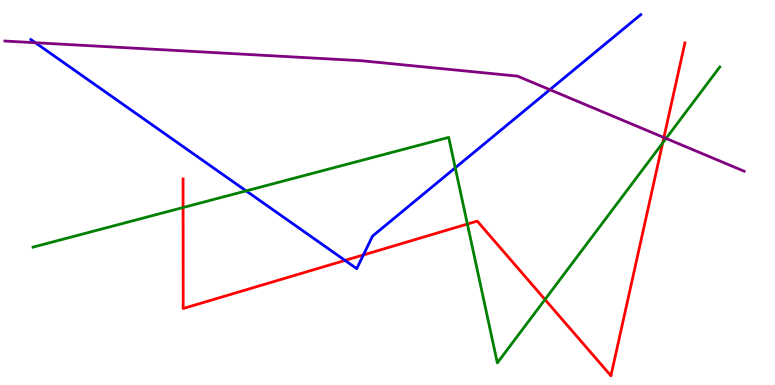[{'lines': ['blue', 'red'], 'intersections': [{'x': 4.45, 'y': 3.24}, {'x': 4.69, 'y': 3.38}]}, {'lines': ['green', 'red'], 'intersections': [{'x': 2.36, 'y': 4.61}, {'x': 6.03, 'y': 4.18}, {'x': 7.03, 'y': 2.22}, {'x': 8.55, 'y': 6.29}]}, {'lines': ['purple', 'red'], 'intersections': [{'x': 8.57, 'y': 6.43}]}, {'lines': ['blue', 'green'], 'intersections': [{'x': 3.18, 'y': 5.04}, {'x': 5.87, 'y': 5.64}]}, {'lines': ['blue', 'purple'], 'intersections': [{'x': 0.457, 'y': 8.89}, {'x': 7.09, 'y': 7.67}]}, {'lines': ['green', 'purple'], 'intersections': [{'x': 8.59, 'y': 6.4}]}]